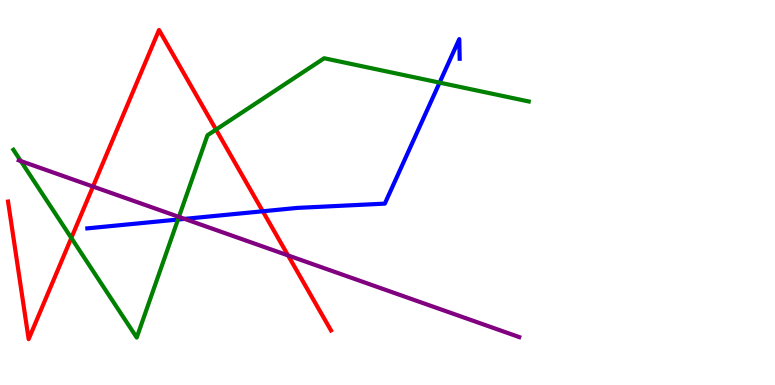[{'lines': ['blue', 'red'], 'intersections': [{'x': 3.39, 'y': 4.51}]}, {'lines': ['green', 'red'], 'intersections': [{'x': 0.92, 'y': 3.82}, {'x': 2.79, 'y': 6.63}]}, {'lines': ['purple', 'red'], 'intersections': [{'x': 1.2, 'y': 5.15}, {'x': 3.72, 'y': 3.37}]}, {'lines': ['blue', 'green'], 'intersections': [{'x': 2.3, 'y': 4.3}, {'x': 5.67, 'y': 7.85}]}, {'lines': ['blue', 'purple'], 'intersections': [{'x': 2.38, 'y': 4.31}]}, {'lines': ['green', 'purple'], 'intersections': [{'x': 0.269, 'y': 5.82}, {'x': 2.31, 'y': 4.37}]}]